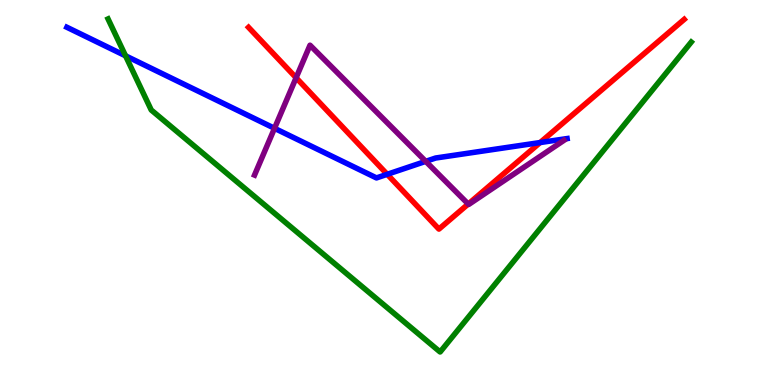[{'lines': ['blue', 'red'], 'intersections': [{'x': 5.0, 'y': 5.47}, {'x': 6.97, 'y': 6.3}]}, {'lines': ['green', 'red'], 'intersections': []}, {'lines': ['purple', 'red'], 'intersections': [{'x': 3.82, 'y': 7.98}, {'x': 6.04, 'y': 4.7}]}, {'lines': ['blue', 'green'], 'intersections': [{'x': 1.62, 'y': 8.55}]}, {'lines': ['blue', 'purple'], 'intersections': [{'x': 3.54, 'y': 6.67}, {'x': 5.49, 'y': 5.81}]}, {'lines': ['green', 'purple'], 'intersections': []}]